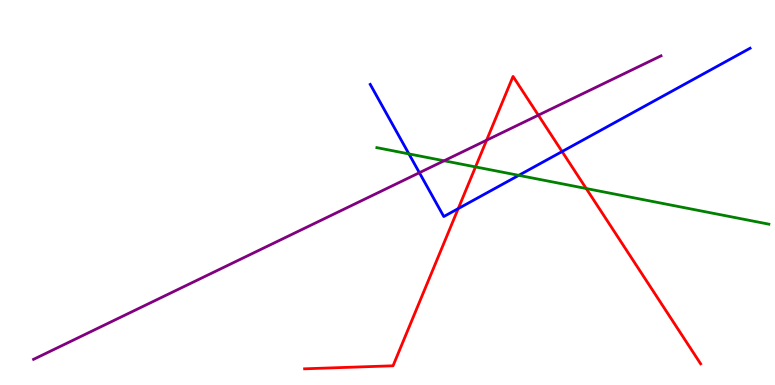[{'lines': ['blue', 'red'], 'intersections': [{'x': 5.91, 'y': 4.58}, {'x': 7.25, 'y': 6.06}]}, {'lines': ['green', 'red'], 'intersections': [{'x': 6.14, 'y': 5.66}, {'x': 7.56, 'y': 5.1}]}, {'lines': ['purple', 'red'], 'intersections': [{'x': 6.28, 'y': 6.36}, {'x': 6.95, 'y': 7.01}]}, {'lines': ['blue', 'green'], 'intersections': [{'x': 5.28, 'y': 6.0}, {'x': 6.69, 'y': 5.45}]}, {'lines': ['blue', 'purple'], 'intersections': [{'x': 5.41, 'y': 5.51}]}, {'lines': ['green', 'purple'], 'intersections': [{'x': 5.73, 'y': 5.82}]}]